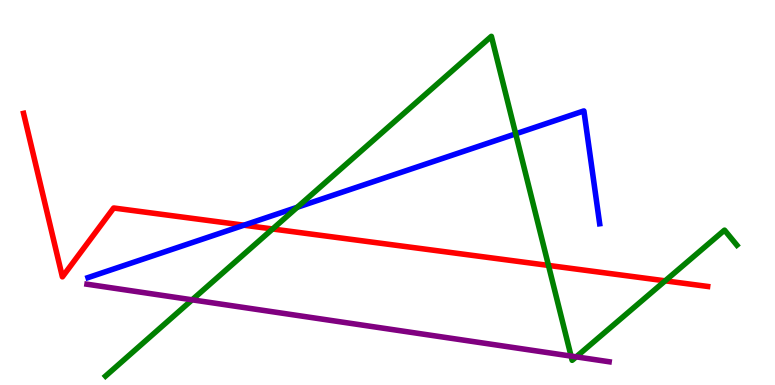[{'lines': ['blue', 'red'], 'intersections': [{'x': 3.15, 'y': 4.15}]}, {'lines': ['green', 'red'], 'intersections': [{'x': 3.52, 'y': 4.05}, {'x': 7.08, 'y': 3.11}, {'x': 8.58, 'y': 2.71}]}, {'lines': ['purple', 'red'], 'intersections': []}, {'lines': ['blue', 'green'], 'intersections': [{'x': 3.84, 'y': 4.62}, {'x': 6.65, 'y': 6.52}]}, {'lines': ['blue', 'purple'], 'intersections': []}, {'lines': ['green', 'purple'], 'intersections': [{'x': 2.48, 'y': 2.21}, {'x': 7.37, 'y': 0.751}, {'x': 7.43, 'y': 0.731}]}]